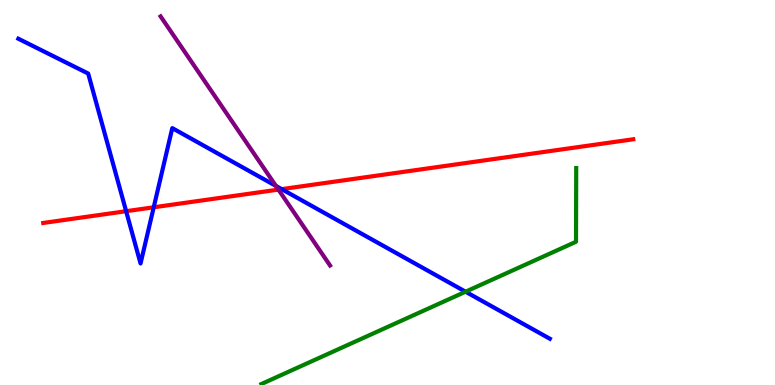[{'lines': ['blue', 'red'], 'intersections': [{'x': 1.63, 'y': 4.51}, {'x': 1.98, 'y': 4.62}, {'x': 3.63, 'y': 5.09}]}, {'lines': ['green', 'red'], 'intersections': []}, {'lines': ['purple', 'red'], 'intersections': [{'x': 3.59, 'y': 5.08}]}, {'lines': ['blue', 'green'], 'intersections': [{'x': 6.01, 'y': 2.42}]}, {'lines': ['blue', 'purple'], 'intersections': [{'x': 3.56, 'y': 5.17}]}, {'lines': ['green', 'purple'], 'intersections': []}]